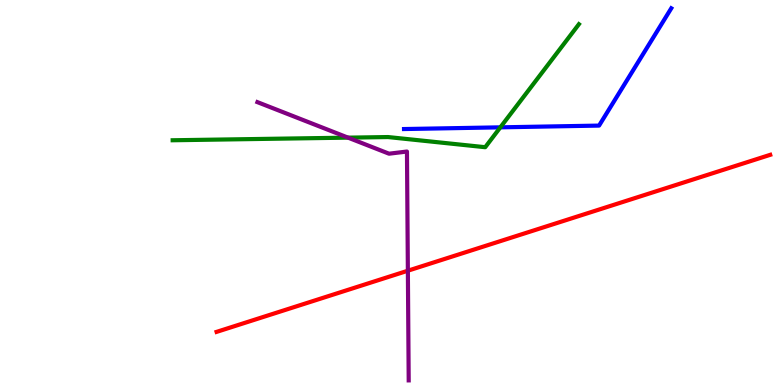[{'lines': ['blue', 'red'], 'intersections': []}, {'lines': ['green', 'red'], 'intersections': []}, {'lines': ['purple', 'red'], 'intersections': [{'x': 5.26, 'y': 2.97}]}, {'lines': ['blue', 'green'], 'intersections': [{'x': 6.46, 'y': 6.69}]}, {'lines': ['blue', 'purple'], 'intersections': []}, {'lines': ['green', 'purple'], 'intersections': [{'x': 4.49, 'y': 6.42}]}]